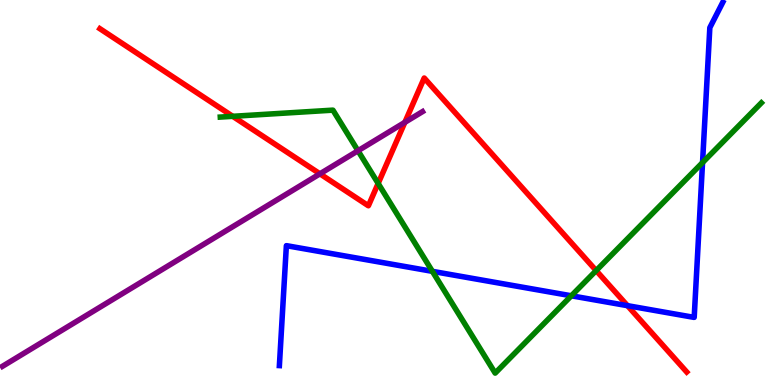[{'lines': ['blue', 'red'], 'intersections': [{'x': 8.1, 'y': 2.06}]}, {'lines': ['green', 'red'], 'intersections': [{'x': 3.0, 'y': 6.98}, {'x': 4.88, 'y': 5.24}, {'x': 7.69, 'y': 2.97}]}, {'lines': ['purple', 'red'], 'intersections': [{'x': 4.13, 'y': 5.49}, {'x': 5.22, 'y': 6.82}]}, {'lines': ['blue', 'green'], 'intersections': [{'x': 5.58, 'y': 2.95}, {'x': 7.37, 'y': 2.32}, {'x': 9.07, 'y': 5.78}]}, {'lines': ['blue', 'purple'], 'intersections': []}, {'lines': ['green', 'purple'], 'intersections': [{'x': 4.62, 'y': 6.08}]}]